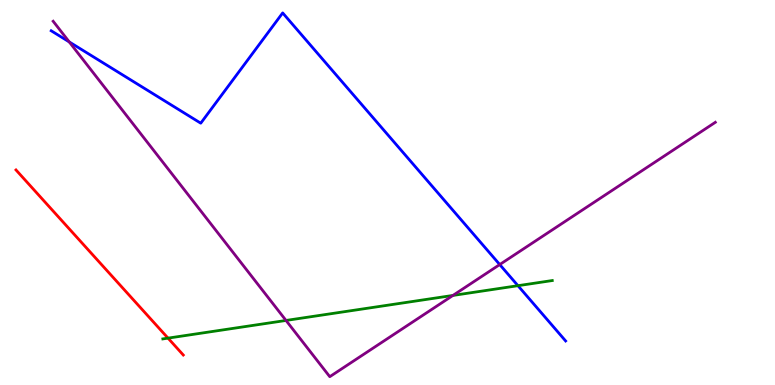[{'lines': ['blue', 'red'], 'intersections': []}, {'lines': ['green', 'red'], 'intersections': [{'x': 2.17, 'y': 1.22}]}, {'lines': ['purple', 'red'], 'intersections': []}, {'lines': ['blue', 'green'], 'intersections': [{'x': 6.68, 'y': 2.58}]}, {'lines': ['blue', 'purple'], 'intersections': [{'x': 0.894, 'y': 8.91}, {'x': 6.45, 'y': 3.13}]}, {'lines': ['green', 'purple'], 'intersections': [{'x': 3.69, 'y': 1.68}, {'x': 5.84, 'y': 2.33}]}]